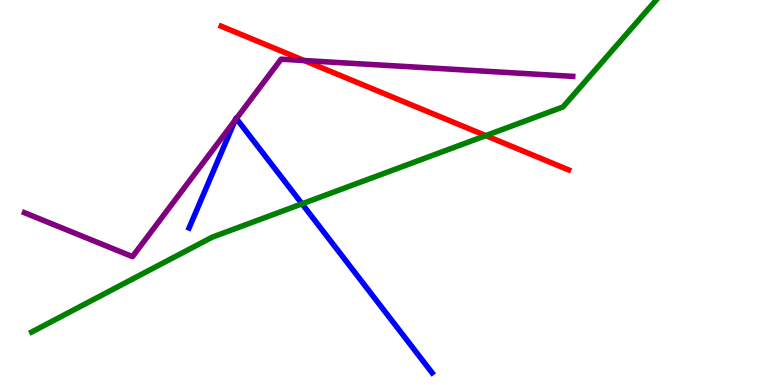[{'lines': ['blue', 'red'], 'intersections': []}, {'lines': ['green', 'red'], 'intersections': [{'x': 6.27, 'y': 6.48}]}, {'lines': ['purple', 'red'], 'intersections': [{'x': 3.93, 'y': 8.43}]}, {'lines': ['blue', 'green'], 'intersections': [{'x': 3.9, 'y': 4.71}]}, {'lines': ['blue', 'purple'], 'intersections': [{'x': 3.03, 'y': 6.88}, {'x': 3.05, 'y': 6.92}]}, {'lines': ['green', 'purple'], 'intersections': []}]